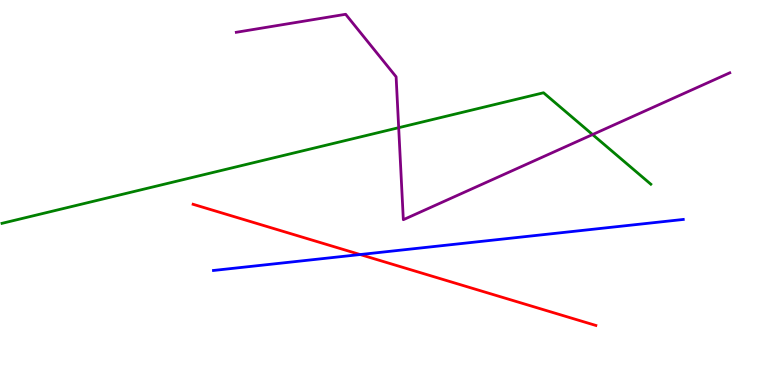[{'lines': ['blue', 'red'], 'intersections': [{'x': 4.65, 'y': 3.39}]}, {'lines': ['green', 'red'], 'intersections': []}, {'lines': ['purple', 'red'], 'intersections': []}, {'lines': ['blue', 'green'], 'intersections': []}, {'lines': ['blue', 'purple'], 'intersections': []}, {'lines': ['green', 'purple'], 'intersections': [{'x': 5.14, 'y': 6.68}, {'x': 7.65, 'y': 6.5}]}]